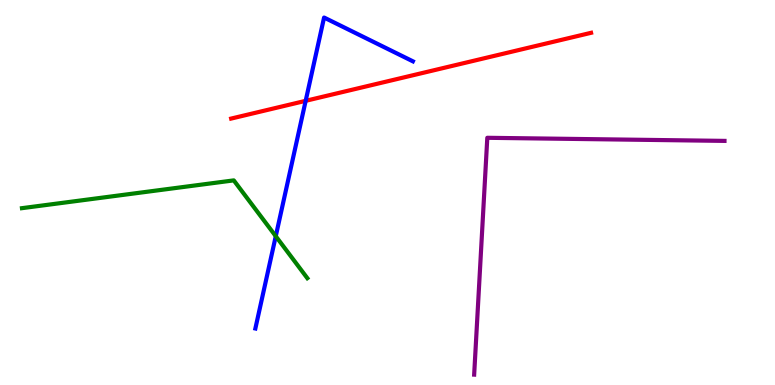[{'lines': ['blue', 'red'], 'intersections': [{'x': 3.94, 'y': 7.38}]}, {'lines': ['green', 'red'], 'intersections': []}, {'lines': ['purple', 'red'], 'intersections': []}, {'lines': ['blue', 'green'], 'intersections': [{'x': 3.56, 'y': 3.86}]}, {'lines': ['blue', 'purple'], 'intersections': []}, {'lines': ['green', 'purple'], 'intersections': []}]